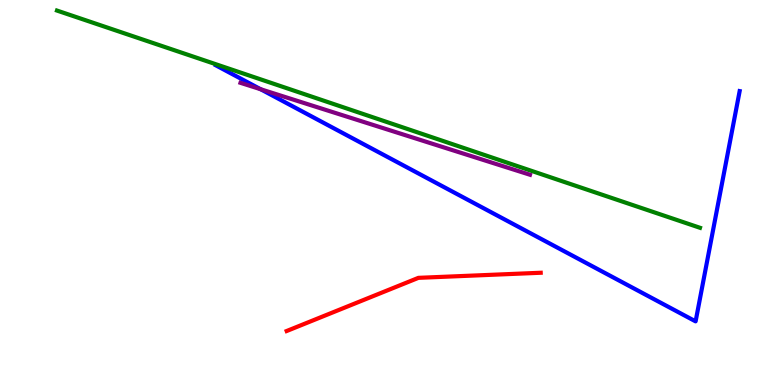[{'lines': ['blue', 'red'], 'intersections': []}, {'lines': ['green', 'red'], 'intersections': []}, {'lines': ['purple', 'red'], 'intersections': []}, {'lines': ['blue', 'green'], 'intersections': []}, {'lines': ['blue', 'purple'], 'intersections': [{'x': 3.36, 'y': 7.68}]}, {'lines': ['green', 'purple'], 'intersections': []}]